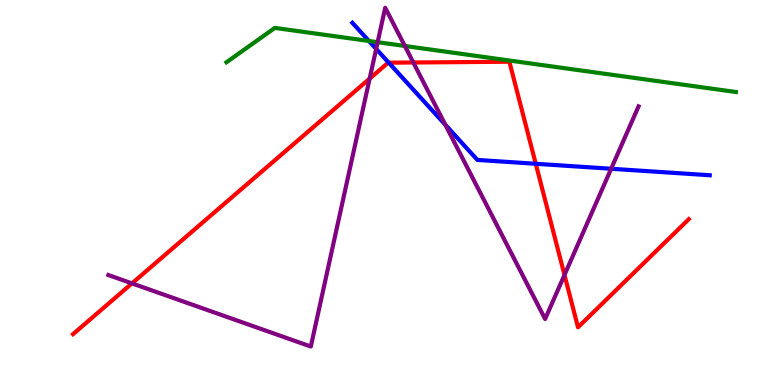[{'lines': ['blue', 'red'], 'intersections': [{'x': 5.02, 'y': 8.37}, {'x': 6.91, 'y': 5.75}]}, {'lines': ['green', 'red'], 'intersections': []}, {'lines': ['purple', 'red'], 'intersections': [{'x': 1.7, 'y': 2.64}, {'x': 4.77, 'y': 7.96}, {'x': 5.33, 'y': 8.38}, {'x': 7.28, 'y': 2.86}]}, {'lines': ['blue', 'green'], 'intersections': [{'x': 4.76, 'y': 8.94}]}, {'lines': ['blue', 'purple'], 'intersections': [{'x': 4.85, 'y': 8.73}, {'x': 5.75, 'y': 6.76}, {'x': 7.89, 'y': 5.62}]}, {'lines': ['green', 'purple'], 'intersections': [{'x': 4.87, 'y': 8.9}, {'x': 5.22, 'y': 8.81}]}]